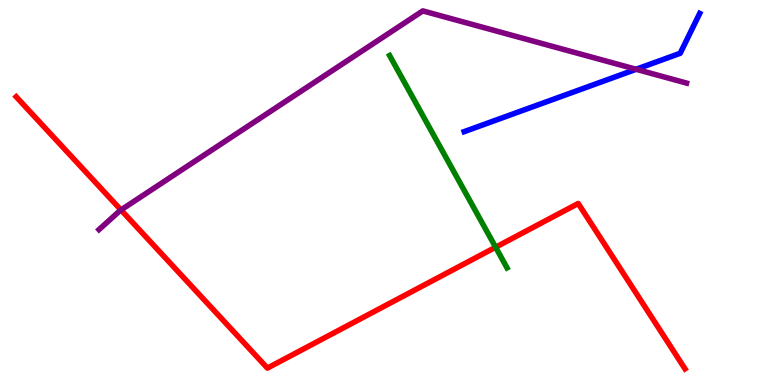[{'lines': ['blue', 'red'], 'intersections': []}, {'lines': ['green', 'red'], 'intersections': [{'x': 6.4, 'y': 3.58}]}, {'lines': ['purple', 'red'], 'intersections': [{'x': 1.56, 'y': 4.55}]}, {'lines': ['blue', 'green'], 'intersections': []}, {'lines': ['blue', 'purple'], 'intersections': [{'x': 8.21, 'y': 8.2}]}, {'lines': ['green', 'purple'], 'intersections': []}]